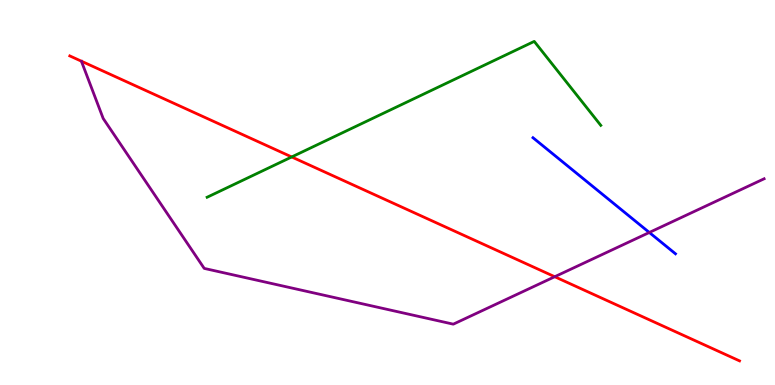[{'lines': ['blue', 'red'], 'intersections': []}, {'lines': ['green', 'red'], 'intersections': [{'x': 3.76, 'y': 5.92}]}, {'lines': ['purple', 'red'], 'intersections': [{'x': 7.16, 'y': 2.81}]}, {'lines': ['blue', 'green'], 'intersections': []}, {'lines': ['blue', 'purple'], 'intersections': [{'x': 8.38, 'y': 3.96}]}, {'lines': ['green', 'purple'], 'intersections': []}]